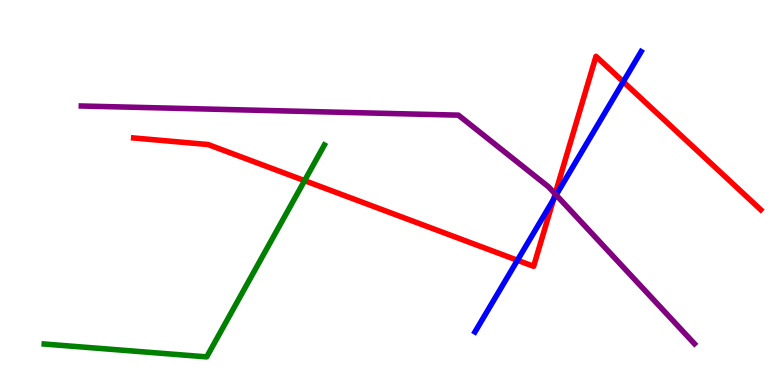[{'lines': ['blue', 'red'], 'intersections': [{'x': 6.68, 'y': 3.24}, {'x': 7.14, 'y': 4.82}, {'x': 8.04, 'y': 7.88}]}, {'lines': ['green', 'red'], 'intersections': [{'x': 3.93, 'y': 5.31}]}, {'lines': ['purple', 'red'], 'intersections': [{'x': 7.16, 'y': 4.96}]}, {'lines': ['blue', 'green'], 'intersections': []}, {'lines': ['blue', 'purple'], 'intersections': [{'x': 7.18, 'y': 4.94}]}, {'lines': ['green', 'purple'], 'intersections': []}]